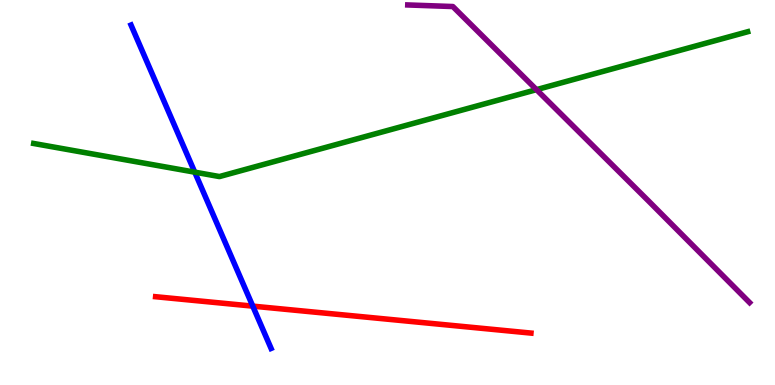[{'lines': ['blue', 'red'], 'intersections': [{'x': 3.26, 'y': 2.05}]}, {'lines': ['green', 'red'], 'intersections': []}, {'lines': ['purple', 'red'], 'intersections': []}, {'lines': ['blue', 'green'], 'intersections': [{'x': 2.51, 'y': 5.53}]}, {'lines': ['blue', 'purple'], 'intersections': []}, {'lines': ['green', 'purple'], 'intersections': [{'x': 6.92, 'y': 7.67}]}]